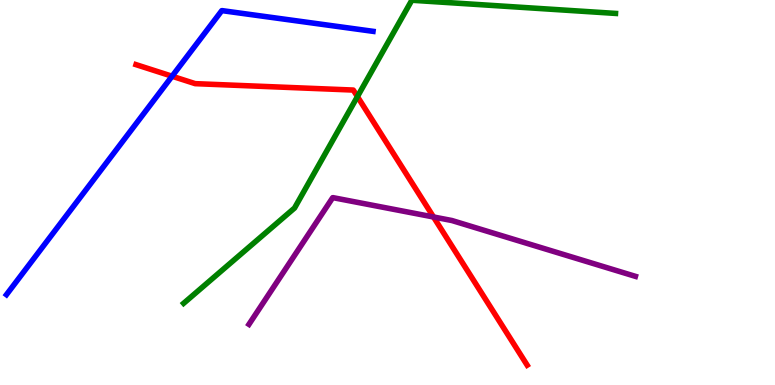[{'lines': ['blue', 'red'], 'intersections': [{'x': 2.22, 'y': 8.02}]}, {'lines': ['green', 'red'], 'intersections': [{'x': 4.61, 'y': 7.49}]}, {'lines': ['purple', 'red'], 'intersections': [{'x': 5.59, 'y': 4.36}]}, {'lines': ['blue', 'green'], 'intersections': []}, {'lines': ['blue', 'purple'], 'intersections': []}, {'lines': ['green', 'purple'], 'intersections': []}]